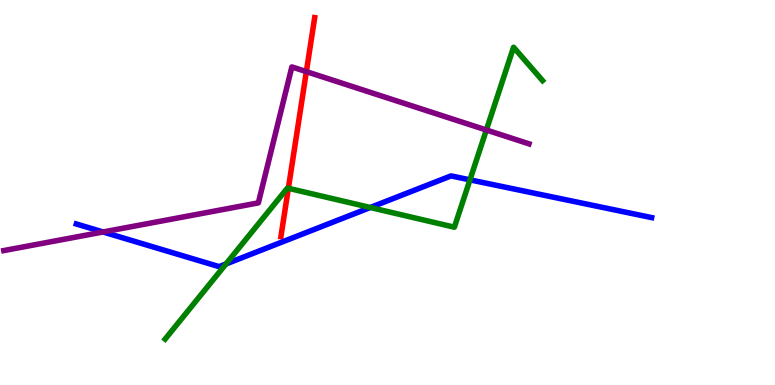[{'lines': ['blue', 'red'], 'intersections': []}, {'lines': ['green', 'red'], 'intersections': [{'x': 3.72, 'y': 5.11}]}, {'lines': ['purple', 'red'], 'intersections': [{'x': 3.95, 'y': 8.14}]}, {'lines': ['blue', 'green'], 'intersections': [{'x': 2.92, 'y': 3.14}, {'x': 4.78, 'y': 4.61}, {'x': 6.06, 'y': 5.33}]}, {'lines': ['blue', 'purple'], 'intersections': [{'x': 1.33, 'y': 3.97}]}, {'lines': ['green', 'purple'], 'intersections': [{'x': 6.28, 'y': 6.62}]}]